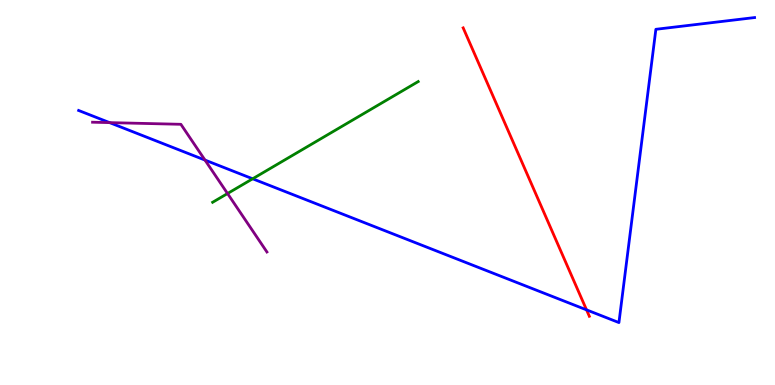[{'lines': ['blue', 'red'], 'intersections': [{'x': 7.57, 'y': 1.95}]}, {'lines': ['green', 'red'], 'intersections': []}, {'lines': ['purple', 'red'], 'intersections': []}, {'lines': ['blue', 'green'], 'intersections': [{'x': 3.26, 'y': 5.36}]}, {'lines': ['blue', 'purple'], 'intersections': [{'x': 1.41, 'y': 6.82}, {'x': 2.64, 'y': 5.84}]}, {'lines': ['green', 'purple'], 'intersections': [{'x': 2.94, 'y': 4.97}]}]